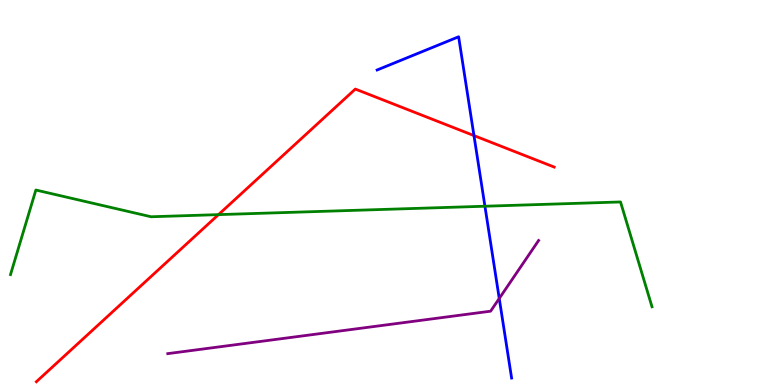[{'lines': ['blue', 'red'], 'intersections': [{'x': 6.12, 'y': 6.48}]}, {'lines': ['green', 'red'], 'intersections': [{'x': 2.82, 'y': 4.43}]}, {'lines': ['purple', 'red'], 'intersections': []}, {'lines': ['blue', 'green'], 'intersections': [{'x': 6.26, 'y': 4.64}]}, {'lines': ['blue', 'purple'], 'intersections': [{'x': 6.44, 'y': 2.25}]}, {'lines': ['green', 'purple'], 'intersections': []}]